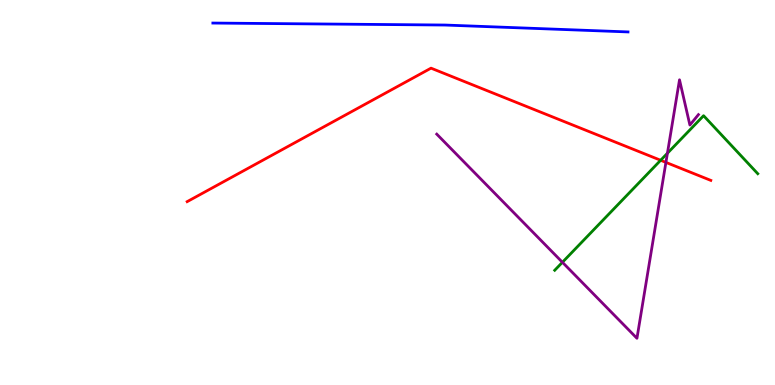[{'lines': ['blue', 'red'], 'intersections': []}, {'lines': ['green', 'red'], 'intersections': [{'x': 8.52, 'y': 5.84}]}, {'lines': ['purple', 'red'], 'intersections': [{'x': 8.59, 'y': 5.78}]}, {'lines': ['blue', 'green'], 'intersections': []}, {'lines': ['blue', 'purple'], 'intersections': []}, {'lines': ['green', 'purple'], 'intersections': [{'x': 7.26, 'y': 3.19}, {'x': 8.61, 'y': 6.02}]}]